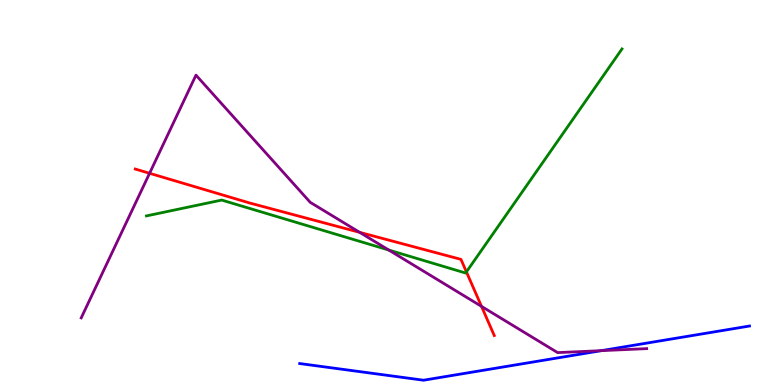[{'lines': ['blue', 'red'], 'intersections': []}, {'lines': ['green', 'red'], 'intersections': [{'x': 6.02, 'y': 2.94}]}, {'lines': ['purple', 'red'], 'intersections': [{'x': 1.93, 'y': 5.5}, {'x': 4.64, 'y': 3.97}, {'x': 6.21, 'y': 2.04}]}, {'lines': ['blue', 'green'], 'intersections': []}, {'lines': ['blue', 'purple'], 'intersections': [{'x': 7.76, 'y': 0.892}]}, {'lines': ['green', 'purple'], 'intersections': [{'x': 5.02, 'y': 3.51}]}]